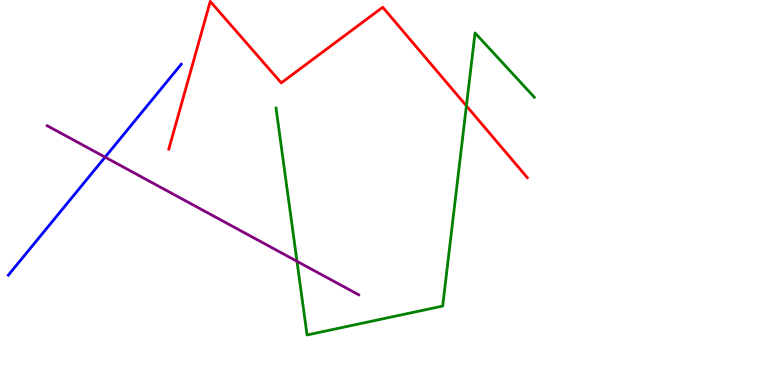[{'lines': ['blue', 'red'], 'intersections': []}, {'lines': ['green', 'red'], 'intersections': [{'x': 6.02, 'y': 7.25}]}, {'lines': ['purple', 'red'], 'intersections': []}, {'lines': ['blue', 'green'], 'intersections': []}, {'lines': ['blue', 'purple'], 'intersections': [{'x': 1.36, 'y': 5.92}]}, {'lines': ['green', 'purple'], 'intersections': [{'x': 3.83, 'y': 3.21}]}]